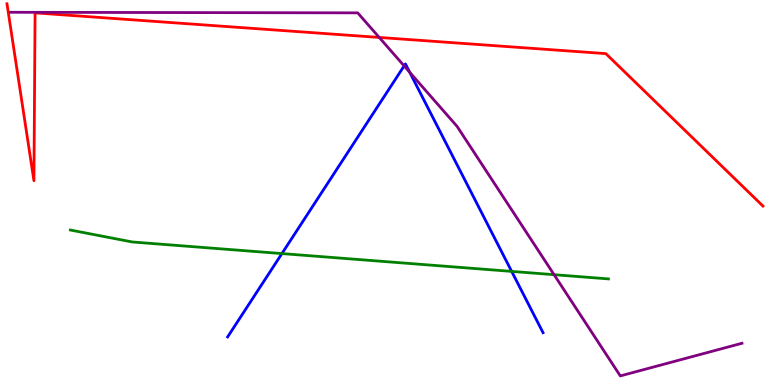[{'lines': ['blue', 'red'], 'intersections': []}, {'lines': ['green', 'red'], 'intersections': []}, {'lines': ['purple', 'red'], 'intersections': [{'x': 4.89, 'y': 9.03}]}, {'lines': ['blue', 'green'], 'intersections': [{'x': 3.64, 'y': 3.41}, {'x': 6.6, 'y': 2.95}]}, {'lines': ['blue', 'purple'], 'intersections': [{'x': 5.21, 'y': 8.29}, {'x': 5.29, 'y': 8.12}]}, {'lines': ['green', 'purple'], 'intersections': [{'x': 7.15, 'y': 2.87}]}]